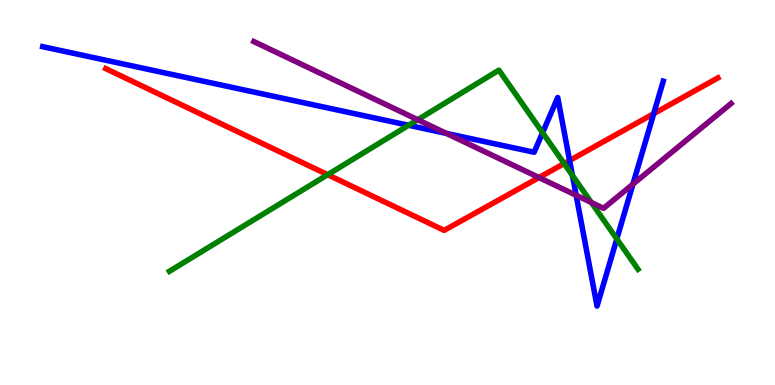[{'lines': ['blue', 'red'], 'intersections': [{'x': 7.35, 'y': 5.83}, {'x': 8.43, 'y': 7.05}]}, {'lines': ['green', 'red'], 'intersections': [{'x': 4.23, 'y': 5.46}, {'x': 7.28, 'y': 5.75}]}, {'lines': ['purple', 'red'], 'intersections': [{'x': 6.95, 'y': 5.39}]}, {'lines': ['blue', 'green'], 'intersections': [{'x': 5.27, 'y': 6.75}, {'x': 7.0, 'y': 6.55}, {'x': 7.39, 'y': 5.44}, {'x': 7.96, 'y': 3.79}]}, {'lines': ['blue', 'purple'], 'intersections': [{'x': 5.76, 'y': 6.53}, {'x': 7.43, 'y': 4.93}, {'x': 8.17, 'y': 5.22}]}, {'lines': ['green', 'purple'], 'intersections': [{'x': 5.39, 'y': 6.89}, {'x': 7.63, 'y': 4.74}]}]